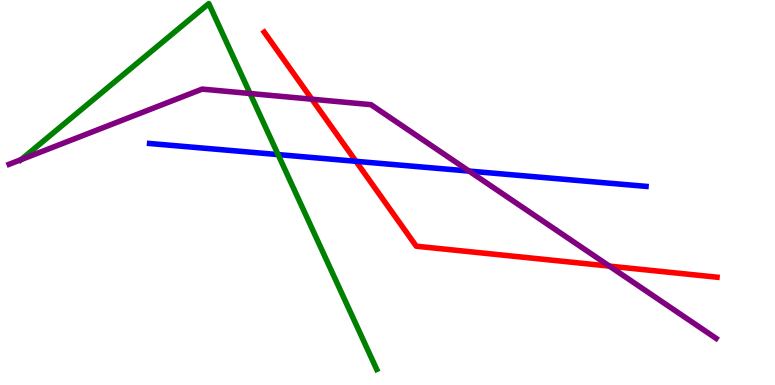[{'lines': ['blue', 'red'], 'intersections': [{'x': 4.59, 'y': 5.81}]}, {'lines': ['green', 'red'], 'intersections': []}, {'lines': ['purple', 'red'], 'intersections': [{'x': 4.02, 'y': 7.42}, {'x': 7.86, 'y': 3.09}]}, {'lines': ['blue', 'green'], 'intersections': [{'x': 3.59, 'y': 5.98}]}, {'lines': ['blue', 'purple'], 'intersections': [{'x': 6.05, 'y': 5.56}]}, {'lines': ['green', 'purple'], 'intersections': [{'x': 0.272, 'y': 5.85}, {'x': 3.23, 'y': 7.57}]}]